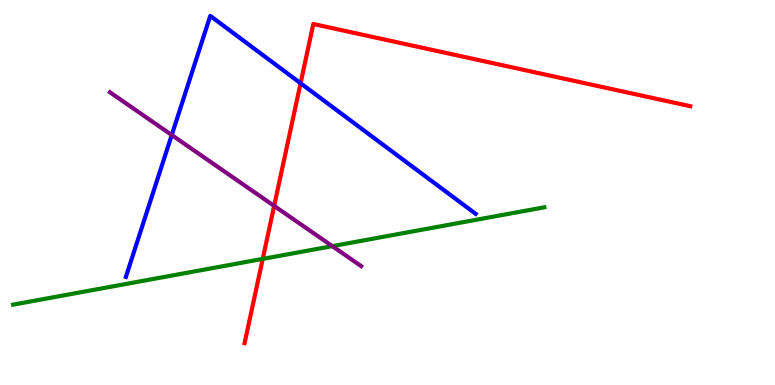[{'lines': ['blue', 'red'], 'intersections': [{'x': 3.88, 'y': 7.84}]}, {'lines': ['green', 'red'], 'intersections': [{'x': 3.39, 'y': 3.28}]}, {'lines': ['purple', 'red'], 'intersections': [{'x': 3.54, 'y': 4.65}]}, {'lines': ['blue', 'green'], 'intersections': []}, {'lines': ['blue', 'purple'], 'intersections': [{'x': 2.22, 'y': 6.49}]}, {'lines': ['green', 'purple'], 'intersections': [{'x': 4.29, 'y': 3.61}]}]